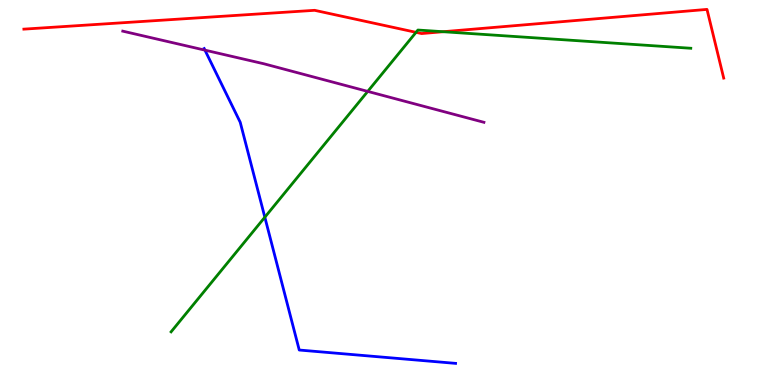[{'lines': ['blue', 'red'], 'intersections': []}, {'lines': ['green', 'red'], 'intersections': [{'x': 5.37, 'y': 9.16}, {'x': 5.72, 'y': 9.18}]}, {'lines': ['purple', 'red'], 'intersections': []}, {'lines': ['blue', 'green'], 'intersections': [{'x': 3.42, 'y': 4.36}]}, {'lines': ['blue', 'purple'], 'intersections': [{'x': 2.64, 'y': 8.7}]}, {'lines': ['green', 'purple'], 'intersections': [{'x': 4.74, 'y': 7.63}]}]